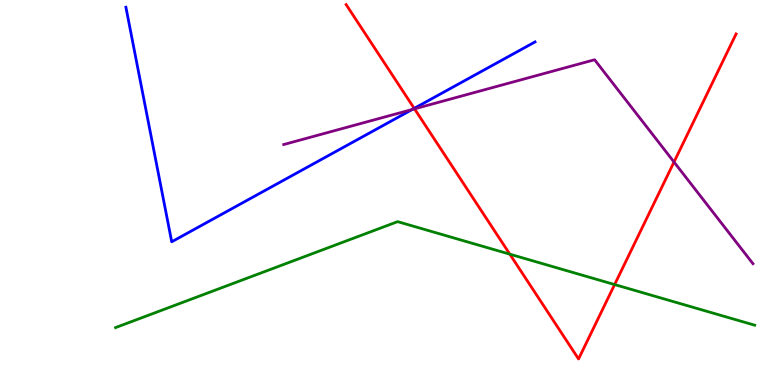[{'lines': ['blue', 'red'], 'intersections': [{'x': 5.34, 'y': 7.18}]}, {'lines': ['green', 'red'], 'intersections': [{'x': 6.58, 'y': 3.4}, {'x': 7.93, 'y': 2.61}]}, {'lines': ['purple', 'red'], 'intersections': [{'x': 5.35, 'y': 7.17}, {'x': 8.7, 'y': 5.79}]}, {'lines': ['blue', 'green'], 'intersections': []}, {'lines': ['blue', 'purple'], 'intersections': [{'x': 5.32, 'y': 7.16}]}, {'lines': ['green', 'purple'], 'intersections': []}]